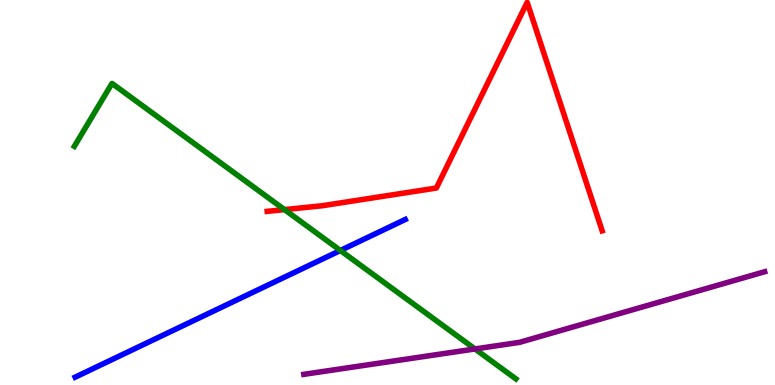[{'lines': ['blue', 'red'], 'intersections': []}, {'lines': ['green', 'red'], 'intersections': [{'x': 3.67, 'y': 4.56}]}, {'lines': ['purple', 'red'], 'intersections': []}, {'lines': ['blue', 'green'], 'intersections': [{'x': 4.39, 'y': 3.49}]}, {'lines': ['blue', 'purple'], 'intersections': []}, {'lines': ['green', 'purple'], 'intersections': [{'x': 6.13, 'y': 0.936}]}]